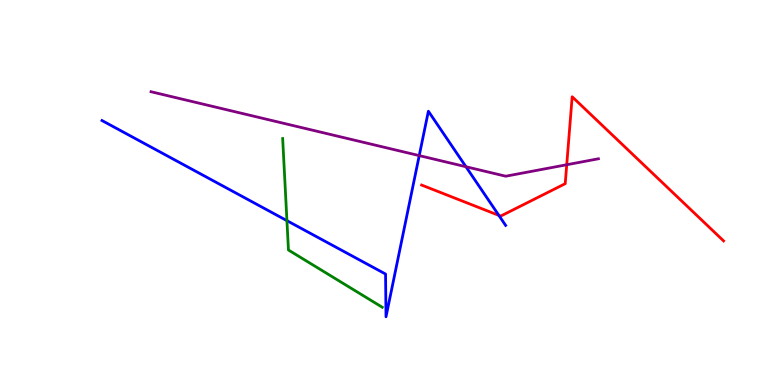[{'lines': ['blue', 'red'], 'intersections': [{'x': 6.44, 'y': 4.41}]}, {'lines': ['green', 'red'], 'intersections': []}, {'lines': ['purple', 'red'], 'intersections': [{'x': 7.31, 'y': 5.72}]}, {'lines': ['blue', 'green'], 'intersections': [{'x': 3.7, 'y': 4.27}]}, {'lines': ['blue', 'purple'], 'intersections': [{'x': 5.41, 'y': 5.96}, {'x': 6.01, 'y': 5.67}]}, {'lines': ['green', 'purple'], 'intersections': []}]